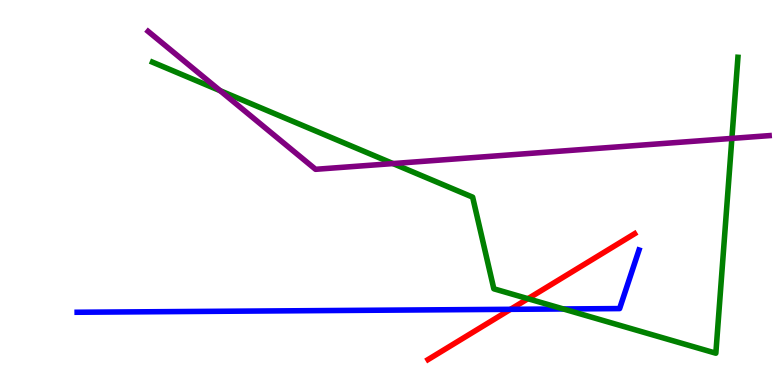[{'lines': ['blue', 'red'], 'intersections': [{'x': 6.59, 'y': 1.97}]}, {'lines': ['green', 'red'], 'intersections': [{'x': 6.81, 'y': 2.24}]}, {'lines': ['purple', 'red'], 'intersections': []}, {'lines': ['blue', 'green'], 'intersections': [{'x': 7.27, 'y': 1.97}]}, {'lines': ['blue', 'purple'], 'intersections': []}, {'lines': ['green', 'purple'], 'intersections': [{'x': 2.84, 'y': 7.64}, {'x': 5.07, 'y': 5.75}, {'x': 9.44, 'y': 6.41}]}]